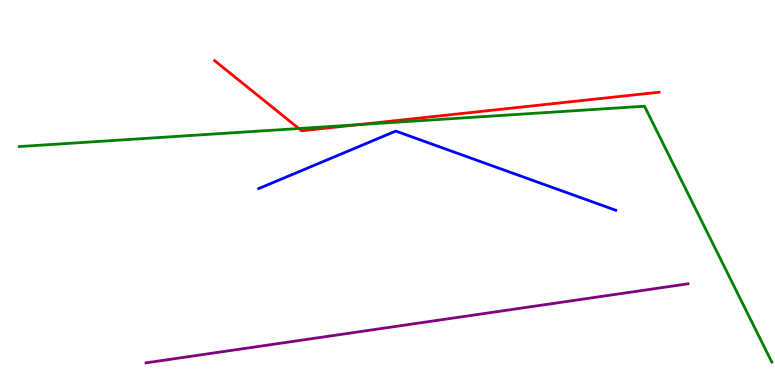[{'lines': ['blue', 'red'], 'intersections': []}, {'lines': ['green', 'red'], 'intersections': [{'x': 3.86, 'y': 6.66}, {'x': 4.62, 'y': 6.76}]}, {'lines': ['purple', 'red'], 'intersections': []}, {'lines': ['blue', 'green'], 'intersections': []}, {'lines': ['blue', 'purple'], 'intersections': []}, {'lines': ['green', 'purple'], 'intersections': []}]